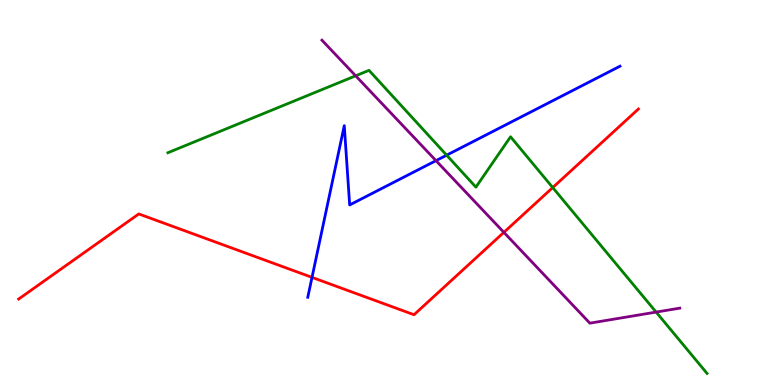[{'lines': ['blue', 'red'], 'intersections': [{'x': 4.03, 'y': 2.8}]}, {'lines': ['green', 'red'], 'intersections': [{'x': 7.13, 'y': 5.13}]}, {'lines': ['purple', 'red'], 'intersections': [{'x': 6.5, 'y': 3.96}]}, {'lines': ['blue', 'green'], 'intersections': [{'x': 5.76, 'y': 5.97}]}, {'lines': ['blue', 'purple'], 'intersections': [{'x': 5.63, 'y': 5.83}]}, {'lines': ['green', 'purple'], 'intersections': [{'x': 4.59, 'y': 8.03}, {'x': 8.47, 'y': 1.89}]}]